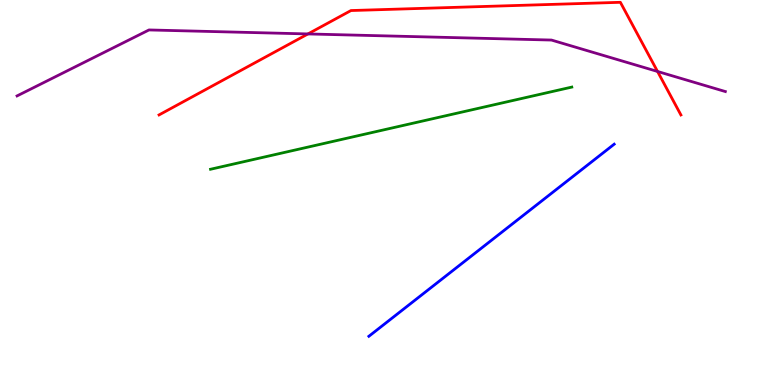[{'lines': ['blue', 'red'], 'intersections': []}, {'lines': ['green', 'red'], 'intersections': []}, {'lines': ['purple', 'red'], 'intersections': [{'x': 3.97, 'y': 9.12}, {'x': 8.48, 'y': 8.14}]}, {'lines': ['blue', 'green'], 'intersections': []}, {'lines': ['blue', 'purple'], 'intersections': []}, {'lines': ['green', 'purple'], 'intersections': []}]